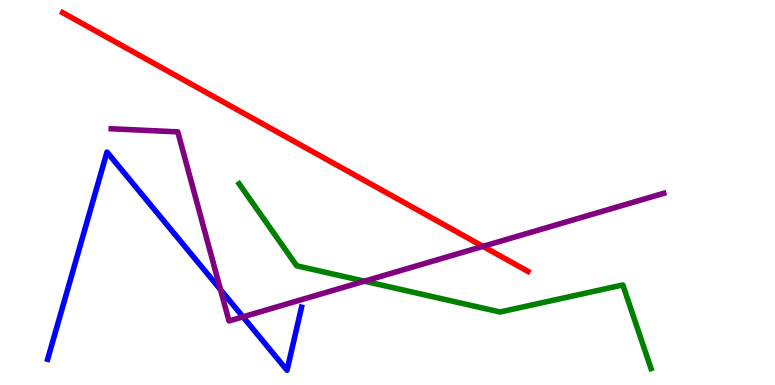[{'lines': ['blue', 'red'], 'intersections': []}, {'lines': ['green', 'red'], 'intersections': []}, {'lines': ['purple', 'red'], 'intersections': [{'x': 6.23, 'y': 3.6}]}, {'lines': ['blue', 'green'], 'intersections': []}, {'lines': ['blue', 'purple'], 'intersections': [{'x': 2.85, 'y': 2.48}, {'x': 3.14, 'y': 1.77}]}, {'lines': ['green', 'purple'], 'intersections': [{'x': 4.7, 'y': 2.7}]}]